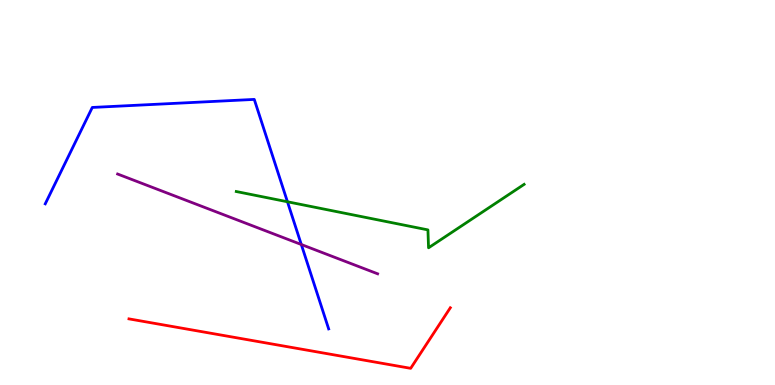[{'lines': ['blue', 'red'], 'intersections': []}, {'lines': ['green', 'red'], 'intersections': []}, {'lines': ['purple', 'red'], 'intersections': []}, {'lines': ['blue', 'green'], 'intersections': [{'x': 3.71, 'y': 4.76}]}, {'lines': ['blue', 'purple'], 'intersections': [{'x': 3.89, 'y': 3.65}]}, {'lines': ['green', 'purple'], 'intersections': []}]